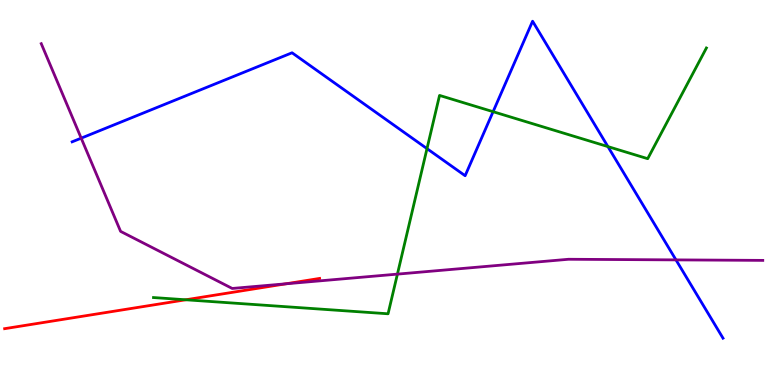[{'lines': ['blue', 'red'], 'intersections': []}, {'lines': ['green', 'red'], 'intersections': [{'x': 2.4, 'y': 2.21}]}, {'lines': ['purple', 'red'], 'intersections': [{'x': 3.69, 'y': 2.63}]}, {'lines': ['blue', 'green'], 'intersections': [{'x': 5.51, 'y': 6.14}, {'x': 6.36, 'y': 7.1}, {'x': 7.84, 'y': 6.19}]}, {'lines': ['blue', 'purple'], 'intersections': [{'x': 1.05, 'y': 6.41}, {'x': 8.72, 'y': 3.25}]}, {'lines': ['green', 'purple'], 'intersections': [{'x': 5.13, 'y': 2.88}]}]